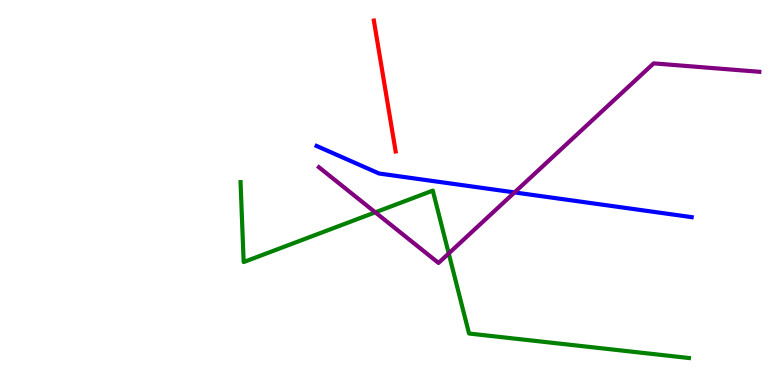[{'lines': ['blue', 'red'], 'intersections': []}, {'lines': ['green', 'red'], 'intersections': []}, {'lines': ['purple', 'red'], 'intersections': []}, {'lines': ['blue', 'green'], 'intersections': []}, {'lines': ['blue', 'purple'], 'intersections': [{'x': 6.64, 'y': 5.0}]}, {'lines': ['green', 'purple'], 'intersections': [{'x': 4.84, 'y': 4.48}, {'x': 5.79, 'y': 3.42}]}]